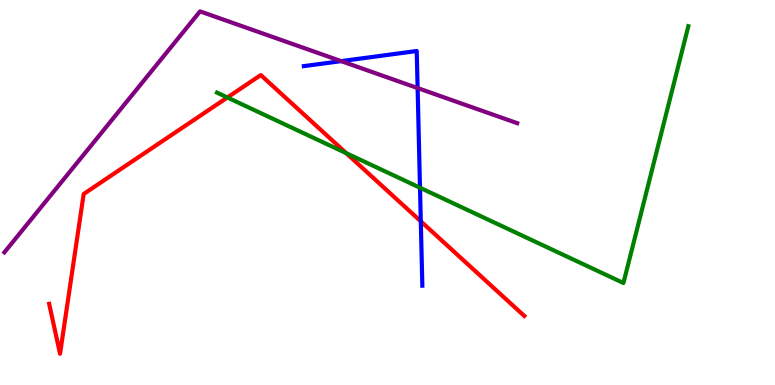[{'lines': ['blue', 'red'], 'intersections': [{'x': 5.43, 'y': 4.25}]}, {'lines': ['green', 'red'], 'intersections': [{'x': 2.93, 'y': 7.47}, {'x': 4.47, 'y': 6.02}]}, {'lines': ['purple', 'red'], 'intersections': []}, {'lines': ['blue', 'green'], 'intersections': [{'x': 5.42, 'y': 5.12}]}, {'lines': ['blue', 'purple'], 'intersections': [{'x': 4.4, 'y': 8.41}, {'x': 5.39, 'y': 7.71}]}, {'lines': ['green', 'purple'], 'intersections': []}]